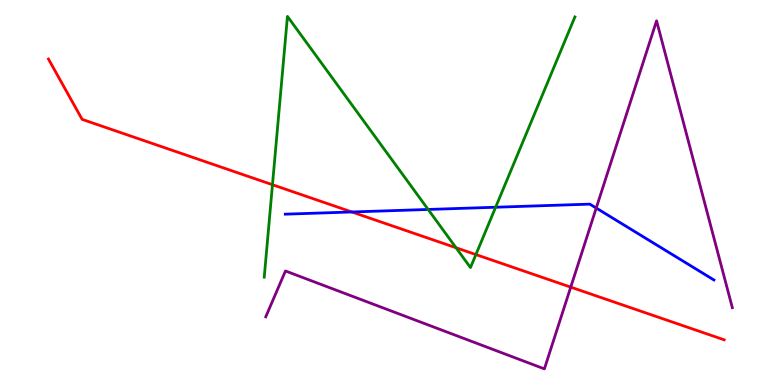[{'lines': ['blue', 'red'], 'intersections': [{'x': 4.54, 'y': 4.49}]}, {'lines': ['green', 'red'], 'intersections': [{'x': 3.52, 'y': 5.2}, {'x': 5.88, 'y': 3.56}, {'x': 6.14, 'y': 3.39}]}, {'lines': ['purple', 'red'], 'intersections': [{'x': 7.36, 'y': 2.54}]}, {'lines': ['blue', 'green'], 'intersections': [{'x': 5.52, 'y': 4.56}, {'x': 6.4, 'y': 4.62}]}, {'lines': ['blue', 'purple'], 'intersections': [{'x': 7.69, 'y': 4.6}]}, {'lines': ['green', 'purple'], 'intersections': []}]